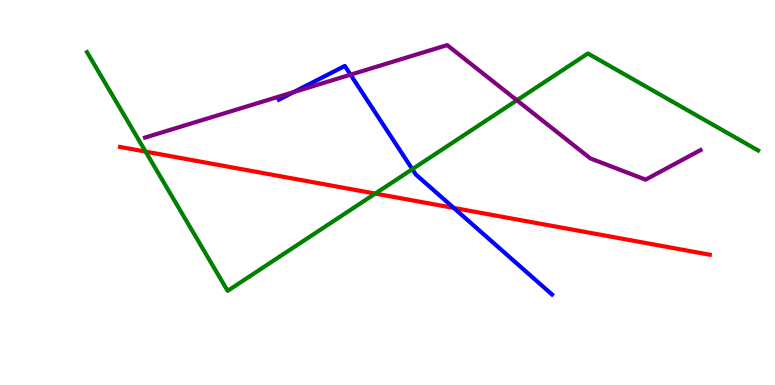[{'lines': ['blue', 'red'], 'intersections': [{'x': 5.85, 'y': 4.6}]}, {'lines': ['green', 'red'], 'intersections': [{'x': 1.88, 'y': 6.06}, {'x': 4.84, 'y': 4.97}]}, {'lines': ['purple', 'red'], 'intersections': []}, {'lines': ['blue', 'green'], 'intersections': [{'x': 5.32, 'y': 5.61}]}, {'lines': ['blue', 'purple'], 'intersections': [{'x': 3.79, 'y': 7.61}, {'x': 4.52, 'y': 8.06}]}, {'lines': ['green', 'purple'], 'intersections': [{'x': 6.67, 'y': 7.4}]}]